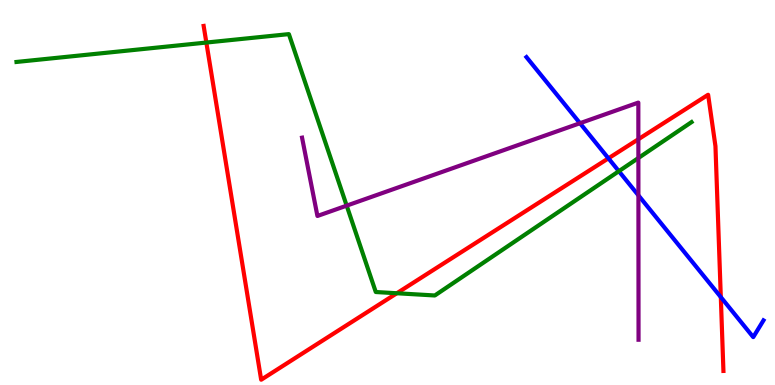[{'lines': ['blue', 'red'], 'intersections': [{'x': 7.85, 'y': 5.89}, {'x': 9.3, 'y': 2.28}]}, {'lines': ['green', 'red'], 'intersections': [{'x': 2.66, 'y': 8.89}, {'x': 5.12, 'y': 2.38}]}, {'lines': ['purple', 'red'], 'intersections': [{'x': 8.24, 'y': 6.38}]}, {'lines': ['blue', 'green'], 'intersections': [{'x': 7.99, 'y': 5.55}]}, {'lines': ['blue', 'purple'], 'intersections': [{'x': 7.48, 'y': 6.8}, {'x': 8.24, 'y': 4.93}]}, {'lines': ['green', 'purple'], 'intersections': [{'x': 4.47, 'y': 4.66}, {'x': 8.24, 'y': 5.9}]}]